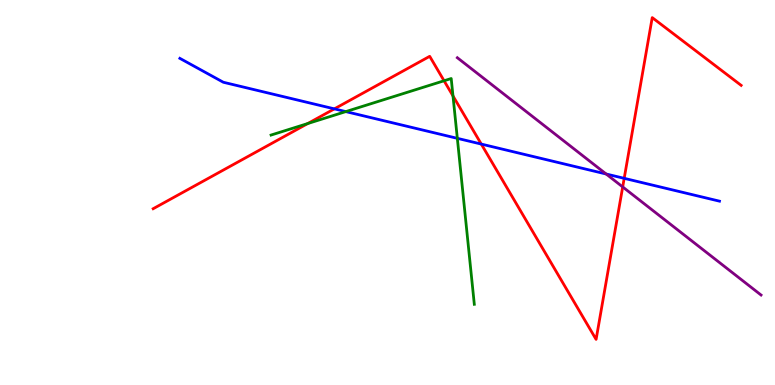[{'lines': ['blue', 'red'], 'intersections': [{'x': 4.31, 'y': 7.17}, {'x': 6.21, 'y': 6.26}, {'x': 8.05, 'y': 5.37}]}, {'lines': ['green', 'red'], 'intersections': [{'x': 3.97, 'y': 6.79}, {'x': 5.73, 'y': 7.9}, {'x': 5.85, 'y': 7.51}]}, {'lines': ['purple', 'red'], 'intersections': [{'x': 8.03, 'y': 5.14}]}, {'lines': ['blue', 'green'], 'intersections': [{'x': 4.46, 'y': 7.1}, {'x': 5.9, 'y': 6.41}]}, {'lines': ['blue', 'purple'], 'intersections': [{'x': 7.82, 'y': 5.48}]}, {'lines': ['green', 'purple'], 'intersections': []}]